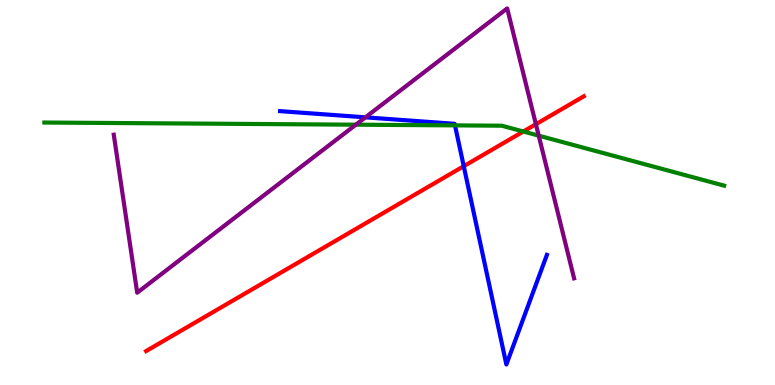[{'lines': ['blue', 'red'], 'intersections': [{'x': 5.98, 'y': 5.68}]}, {'lines': ['green', 'red'], 'intersections': [{'x': 6.75, 'y': 6.58}]}, {'lines': ['purple', 'red'], 'intersections': [{'x': 6.91, 'y': 6.77}]}, {'lines': ['blue', 'green'], 'intersections': [{'x': 5.87, 'y': 6.74}]}, {'lines': ['blue', 'purple'], 'intersections': [{'x': 4.72, 'y': 6.95}]}, {'lines': ['green', 'purple'], 'intersections': [{'x': 4.59, 'y': 6.76}, {'x': 6.95, 'y': 6.48}]}]